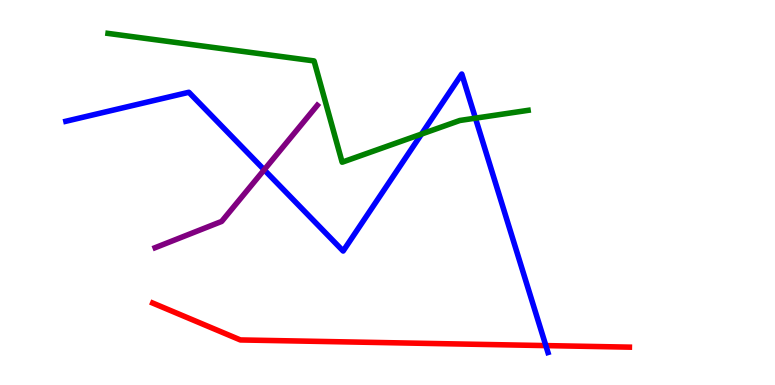[{'lines': ['blue', 'red'], 'intersections': [{'x': 7.04, 'y': 1.02}]}, {'lines': ['green', 'red'], 'intersections': []}, {'lines': ['purple', 'red'], 'intersections': []}, {'lines': ['blue', 'green'], 'intersections': [{'x': 5.44, 'y': 6.52}, {'x': 6.13, 'y': 6.93}]}, {'lines': ['blue', 'purple'], 'intersections': [{'x': 3.41, 'y': 5.59}]}, {'lines': ['green', 'purple'], 'intersections': []}]